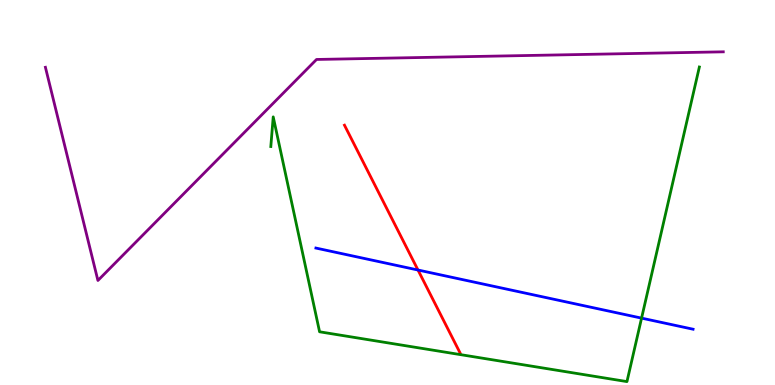[{'lines': ['blue', 'red'], 'intersections': [{'x': 5.39, 'y': 2.99}]}, {'lines': ['green', 'red'], 'intersections': []}, {'lines': ['purple', 'red'], 'intersections': []}, {'lines': ['blue', 'green'], 'intersections': [{'x': 8.28, 'y': 1.74}]}, {'lines': ['blue', 'purple'], 'intersections': []}, {'lines': ['green', 'purple'], 'intersections': []}]